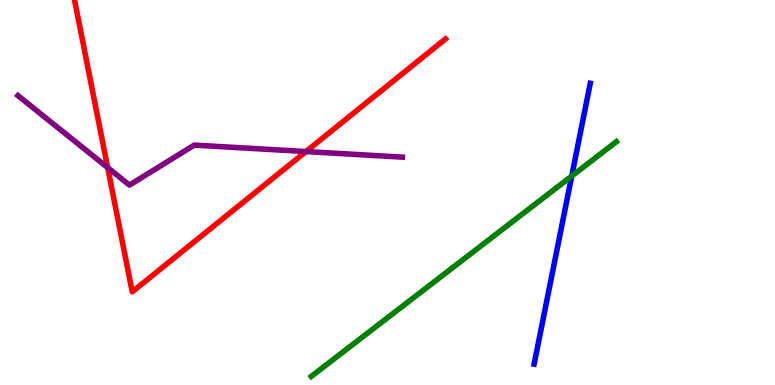[{'lines': ['blue', 'red'], 'intersections': []}, {'lines': ['green', 'red'], 'intersections': []}, {'lines': ['purple', 'red'], 'intersections': [{'x': 1.39, 'y': 5.65}, {'x': 3.95, 'y': 6.06}]}, {'lines': ['blue', 'green'], 'intersections': [{'x': 7.38, 'y': 5.43}]}, {'lines': ['blue', 'purple'], 'intersections': []}, {'lines': ['green', 'purple'], 'intersections': []}]